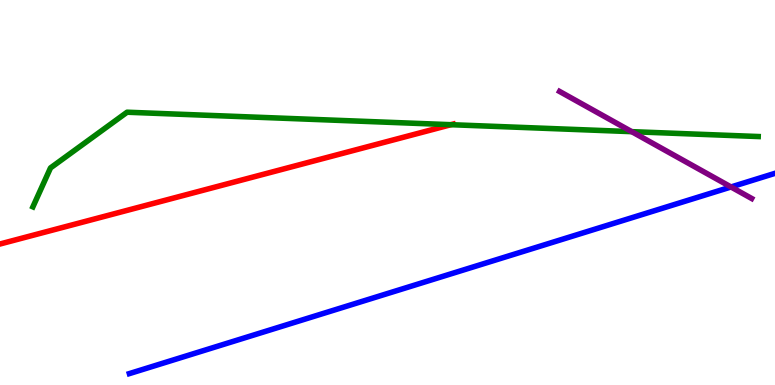[{'lines': ['blue', 'red'], 'intersections': []}, {'lines': ['green', 'red'], 'intersections': [{'x': 5.82, 'y': 6.76}]}, {'lines': ['purple', 'red'], 'intersections': []}, {'lines': ['blue', 'green'], 'intersections': []}, {'lines': ['blue', 'purple'], 'intersections': [{'x': 9.43, 'y': 5.14}]}, {'lines': ['green', 'purple'], 'intersections': [{'x': 8.15, 'y': 6.58}]}]